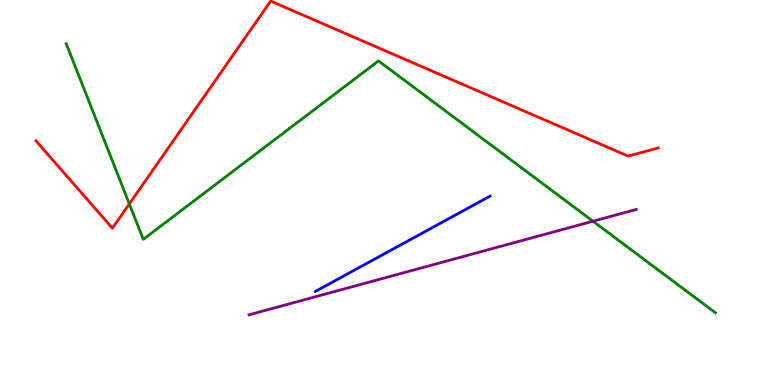[{'lines': ['blue', 'red'], 'intersections': []}, {'lines': ['green', 'red'], 'intersections': [{'x': 1.67, 'y': 4.7}]}, {'lines': ['purple', 'red'], 'intersections': []}, {'lines': ['blue', 'green'], 'intersections': []}, {'lines': ['blue', 'purple'], 'intersections': []}, {'lines': ['green', 'purple'], 'intersections': [{'x': 7.65, 'y': 4.25}]}]